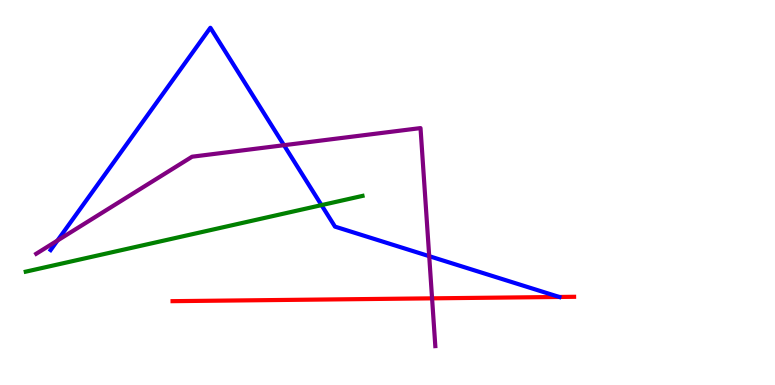[{'lines': ['blue', 'red'], 'intersections': [{'x': 7.22, 'y': 2.29}]}, {'lines': ['green', 'red'], 'intersections': []}, {'lines': ['purple', 'red'], 'intersections': [{'x': 5.58, 'y': 2.25}]}, {'lines': ['blue', 'green'], 'intersections': [{'x': 4.15, 'y': 4.67}]}, {'lines': ['blue', 'purple'], 'intersections': [{'x': 0.741, 'y': 3.75}, {'x': 3.66, 'y': 6.23}, {'x': 5.54, 'y': 3.35}]}, {'lines': ['green', 'purple'], 'intersections': []}]